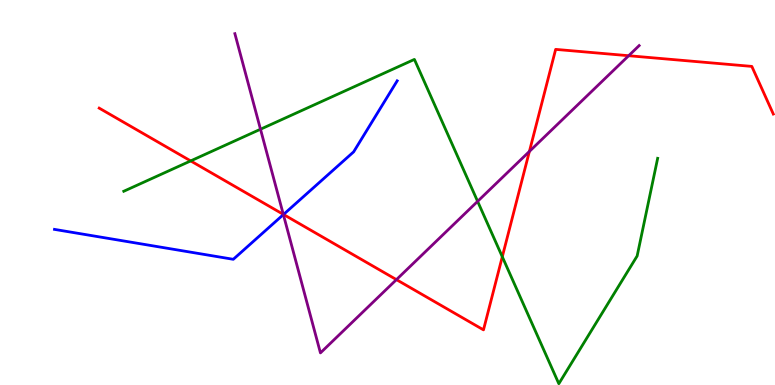[{'lines': ['blue', 'red'], 'intersections': [{'x': 3.66, 'y': 4.43}]}, {'lines': ['green', 'red'], 'intersections': [{'x': 2.46, 'y': 5.82}, {'x': 6.48, 'y': 3.33}]}, {'lines': ['purple', 'red'], 'intersections': [{'x': 3.66, 'y': 4.43}, {'x': 5.12, 'y': 2.74}, {'x': 6.83, 'y': 6.07}, {'x': 8.11, 'y': 8.55}]}, {'lines': ['blue', 'green'], 'intersections': []}, {'lines': ['blue', 'purple'], 'intersections': [{'x': 3.66, 'y': 4.43}]}, {'lines': ['green', 'purple'], 'intersections': [{'x': 3.36, 'y': 6.64}, {'x': 6.16, 'y': 4.77}]}]